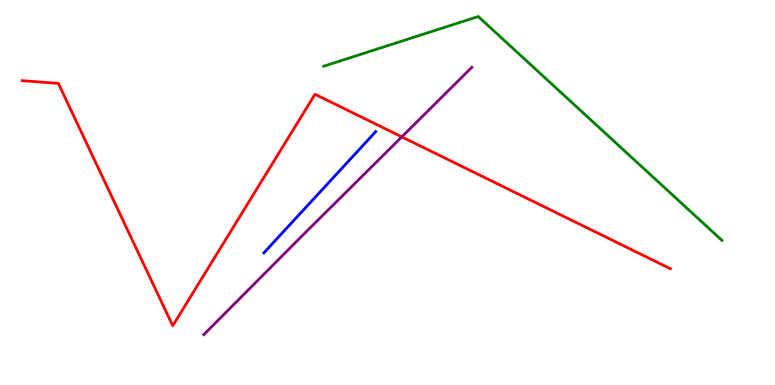[{'lines': ['blue', 'red'], 'intersections': []}, {'lines': ['green', 'red'], 'intersections': []}, {'lines': ['purple', 'red'], 'intersections': [{'x': 5.18, 'y': 6.44}]}, {'lines': ['blue', 'green'], 'intersections': []}, {'lines': ['blue', 'purple'], 'intersections': []}, {'lines': ['green', 'purple'], 'intersections': []}]